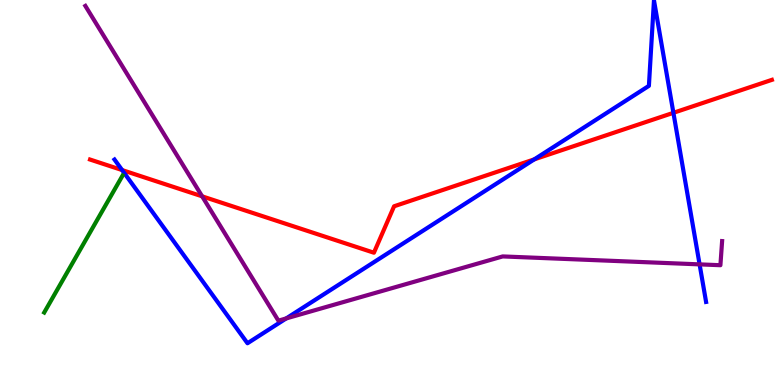[{'lines': ['blue', 'red'], 'intersections': [{'x': 1.58, 'y': 5.58}, {'x': 6.89, 'y': 5.86}, {'x': 8.69, 'y': 7.07}]}, {'lines': ['green', 'red'], 'intersections': []}, {'lines': ['purple', 'red'], 'intersections': [{'x': 2.61, 'y': 4.9}]}, {'lines': ['blue', 'green'], 'intersections': []}, {'lines': ['blue', 'purple'], 'intersections': [{'x': 3.69, 'y': 1.73}, {'x': 9.03, 'y': 3.13}]}, {'lines': ['green', 'purple'], 'intersections': []}]